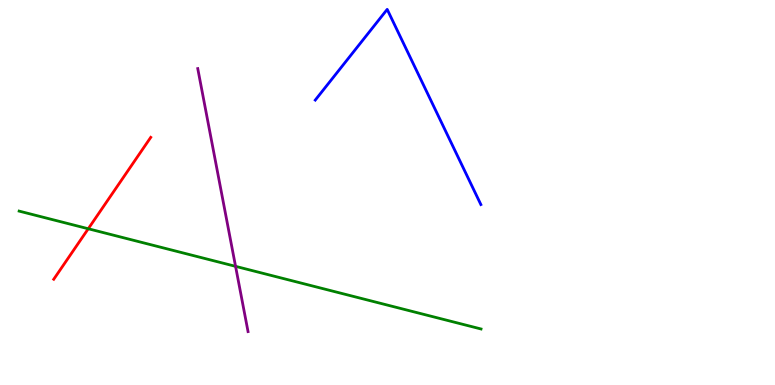[{'lines': ['blue', 'red'], 'intersections': []}, {'lines': ['green', 'red'], 'intersections': [{'x': 1.14, 'y': 4.06}]}, {'lines': ['purple', 'red'], 'intersections': []}, {'lines': ['blue', 'green'], 'intersections': []}, {'lines': ['blue', 'purple'], 'intersections': []}, {'lines': ['green', 'purple'], 'intersections': [{'x': 3.04, 'y': 3.08}]}]